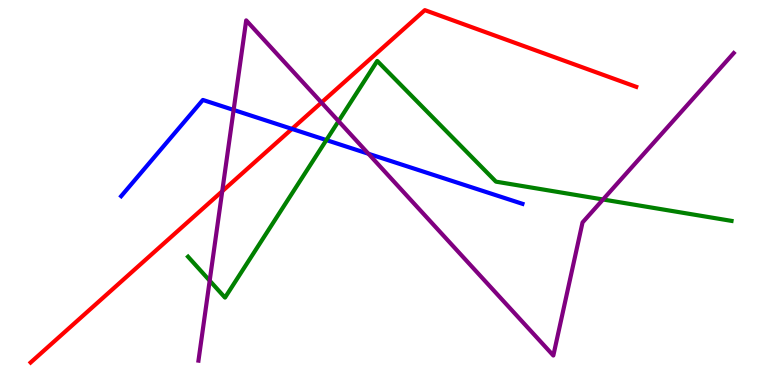[{'lines': ['blue', 'red'], 'intersections': [{'x': 3.77, 'y': 6.65}]}, {'lines': ['green', 'red'], 'intersections': []}, {'lines': ['purple', 'red'], 'intersections': [{'x': 2.87, 'y': 5.03}, {'x': 4.15, 'y': 7.34}]}, {'lines': ['blue', 'green'], 'intersections': [{'x': 4.21, 'y': 6.36}]}, {'lines': ['blue', 'purple'], 'intersections': [{'x': 3.01, 'y': 7.14}, {'x': 4.75, 'y': 6.01}]}, {'lines': ['green', 'purple'], 'intersections': [{'x': 2.71, 'y': 2.71}, {'x': 4.37, 'y': 6.85}, {'x': 7.78, 'y': 4.82}]}]